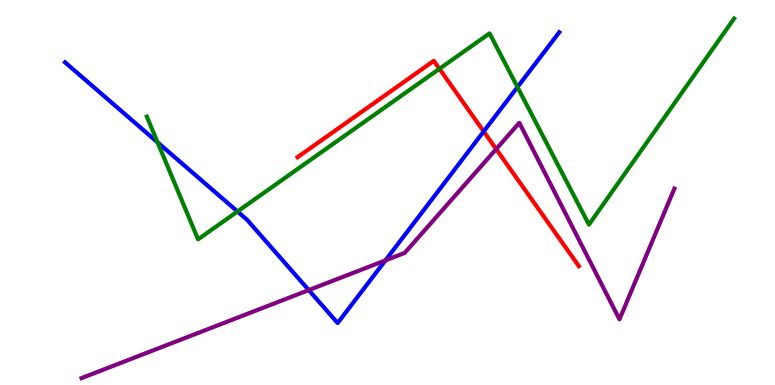[{'lines': ['blue', 'red'], 'intersections': [{'x': 6.24, 'y': 6.59}]}, {'lines': ['green', 'red'], 'intersections': [{'x': 5.67, 'y': 8.21}]}, {'lines': ['purple', 'red'], 'intersections': [{'x': 6.4, 'y': 6.13}]}, {'lines': ['blue', 'green'], 'intersections': [{'x': 2.03, 'y': 6.3}, {'x': 3.06, 'y': 4.51}, {'x': 6.68, 'y': 7.74}]}, {'lines': ['blue', 'purple'], 'intersections': [{'x': 3.98, 'y': 2.47}, {'x': 4.97, 'y': 3.24}]}, {'lines': ['green', 'purple'], 'intersections': []}]